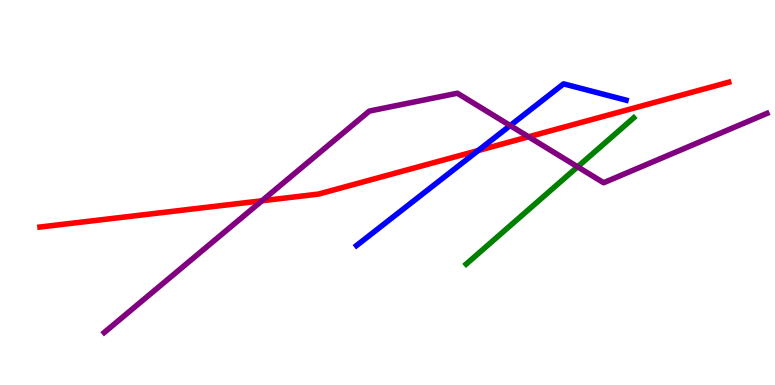[{'lines': ['blue', 'red'], 'intersections': [{'x': 6.17, 'y': 6.09}]}, {'lines': ['green', 'red'], 'intersections': []}, {'lines': ['purple', 'red'], 'intersections': [{'x': 3.38, 'y': 4.79}, {'x': 6.82, 'y': 6.45}]}, {'lines': ['blue', 'green'], 'intersections': []}, {'lines': ['blue', 'purple'], 'intersections': [{'x': 6.58, 'y': 6.74}]}, {'lines': ['green', 'purple'], 'intersections': [{'x': 7.45, 'y': 5.67}]}]